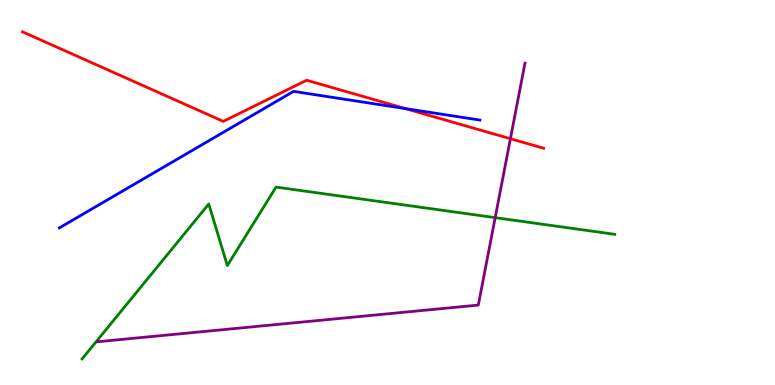[{'lines': ['blue', 'red'], 'intersections': [{'x': 5.23, 'y': 7.18}]}, {'lines': ['green', 'red'], 'intersections': []}, {'lines': ['purple', 'red'], 'intersections': [{'x': 6.59, 'y': 6.4}]}, {'lines': ['blue', 'green'], 'intersections': []}, {'lines': ['blue', 'purple'], 'intersections': []}, {'lines': ['green', 'purple'], 'intersections': [{'x': 6.39, 'y': 4.35}]}]